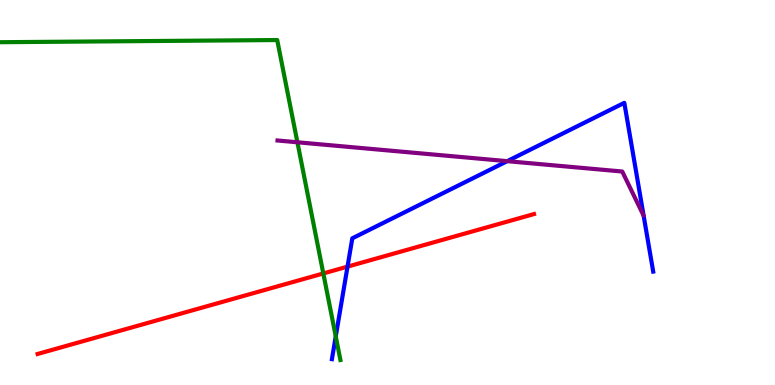[{'lines': ['blue', 'red'], 'intersections': [{'x': 4.48, 'y': 3.07}]}, {'lines': ['green', 'red'], 'intersections': [{'x': 4.17, 'y': 2.9}]}, {'lines': ['purple', 'red'], 'intersections': []}, {'lines': ['blue', 'green'], 'intersections': [{'x': 4.33, 'y': 1.26}]}, {'lines': ['blue', 'purple'], 'intersections': [{'x': 6.54, 'y': 5.81}]}, {'lines': ['green', 'purple'], 'intersections': [{'x': 3.84, 'y': 6.3}]}]